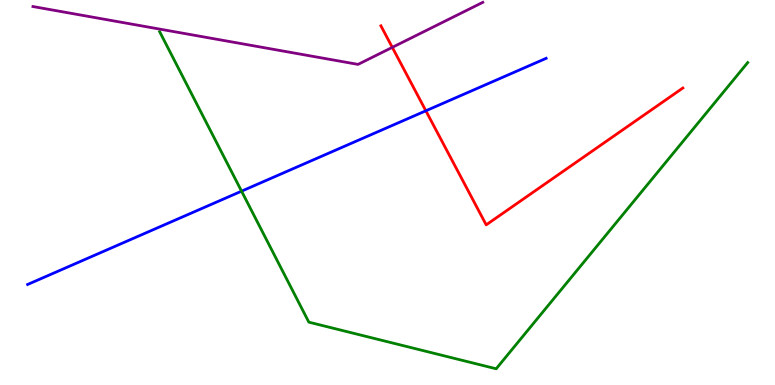[{'lines': ['blue', 'red'], 'intersections': [{'x': 5.49, 'y': 7.12}]}, {'lines': ['green', 'red'], 'intersections': []}, {'lines': ['purple', 'red'], 'intersections': [{'x': 5.06, 'y': 8.77}]}, {'lines': ['blue', 'green'], 'intersections': [{'x': 3.12, 'y': 5.03}]}, {'lines': ['blue', 'purple'], 'intersections': []}, {'lines': ['green', 'purple'], 'intersections': []}]